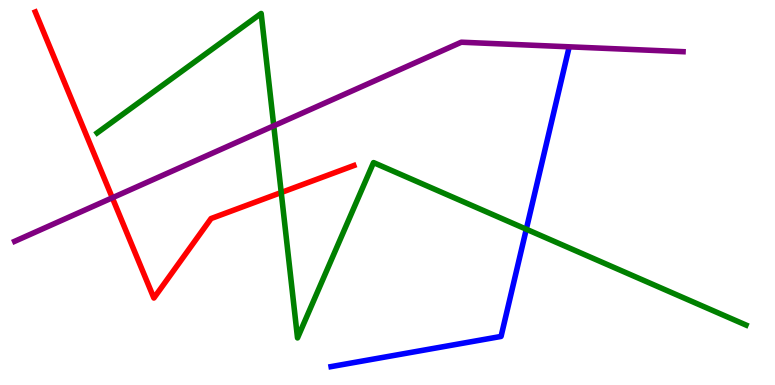[{'lines': ['blue', 'red'], 'intersections': []}, {'lines': ['green', 'red'], 'intersections': [{'x': 3.63, 'y': 5.0}]}, {'lines': ['purple', 'red'], 'intersections': [{'x': 1.45, 'y': 4.86}]}, {'lines': ['blue', 'green'], 'intersections': [{'x': 6.79, 'y': 4.05}]}, {'lines': ['blue', 'purple'], 'intersections': []}, {'lines': ['green', 'purple'], 'intersections': [{'x': 3.53, 'y': 6.73}]}]